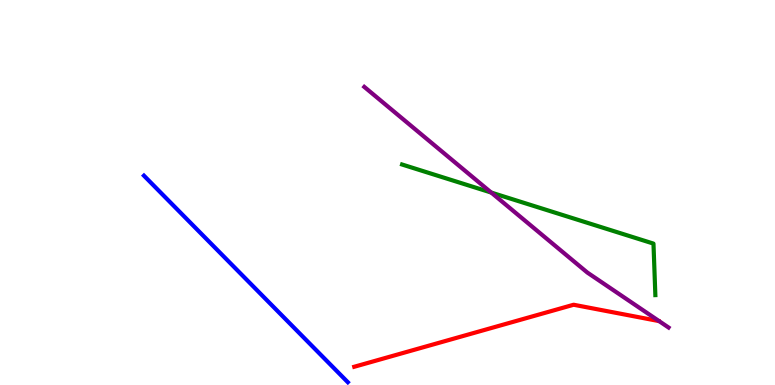[{'lines': ['blue', 'red'], 'intersections': []}, {'lines': ['green', 'red'], 'intersections': []}, {'lines': ['purple', 'red'], 'intersections': []}, {'lines': ['blue', 'green'], 'intersections': []}, {'lines': ['blue', 'purple'], 'intersections': []}, {'lines': ['green', 'purple'], 'intersections': [{'x': 6.34, 'y': 5.0}]}]